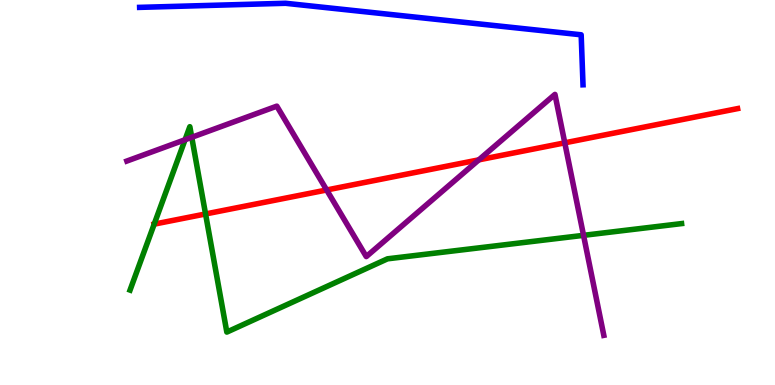[{'lines': ['blue', 'red'], 'intersections': []}, {'lines': ['green', 'red'], 'intersections': [{'x': 1.99, 'y': 4.18}, {'x': 2.65, 'y': 4.44}]}, {'lines': ['purple', 'red'], 'intersections': [{'x': 4.21, 'y': 5.07}, {'x': 6.18, 'y': 5.85}, {'x': 7.29, 'y': 6.29}]}, {'lines': ['blue', 'green'], 'intersections': []}, {'lines': ['blue', 'purple'], 'intersections': []}, {'lines': ['green', 'purple'], 'intersections': [{'x': 2.39, 'y': 6.37}, {'x': 2.47, 'y': 6.43}, {'x': 7.53, 'y': 3.89}]}]